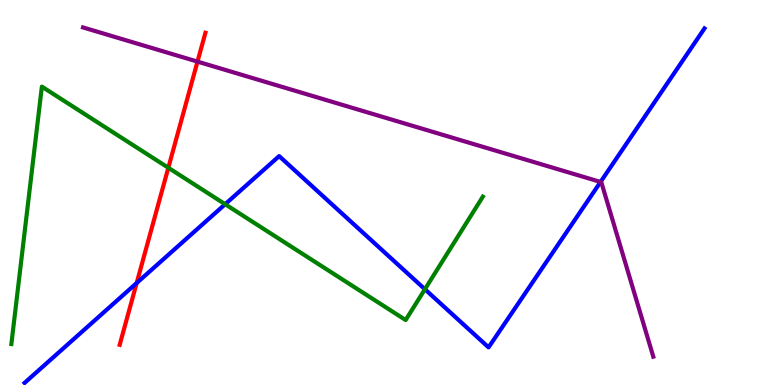[{'lines': ['blue', 'red'], 'intersections': [{'x': 1.76, 'y': 2.65}]}, {'lines': ['green', 'red'], 'intersections': [{'x': 2.17, 'y': 5.64}]}, {'lines': ['purple', 'red'], 'intersections': [{'x': 2.55, 'y': 8.4}]}, {'lines': ['blue', 'green'], 'intersections': [{'x': 2.91, 'y': 4.7}, {'x': 5.48, 'y': 2.49}]}, {'lines': ['blue', 'purple'], 'intersections': [{'x': 7.75, 'y': 5.27}]}, {'lines': ['green', 'purple'], 'intersections': []}]